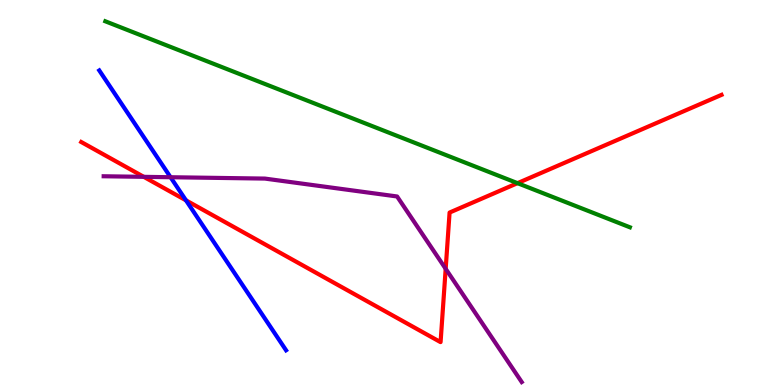[{'lines': ['blue', 'red'], 'intersections': [{'x': 2.4, 'y': 4.8}]}, {'lines': ['green', 'red'], 'intersections': [{'x': 6.68, 'y': 5.24}]}, {'lines': ['purple', 'red'], 'intersections': [{'x': 1.86, 'y': 5.41}, {'x': 5.75, 'y': 3.02}]}, {'lines': ['blue', 'green'], 'intersections': []}, {'lines': ['blue', 'purple'], 'intersections': [{'x': 2.2, 'y': 5.4}]}, {'lines': ['green', 'purple'], 'intersections': []}]